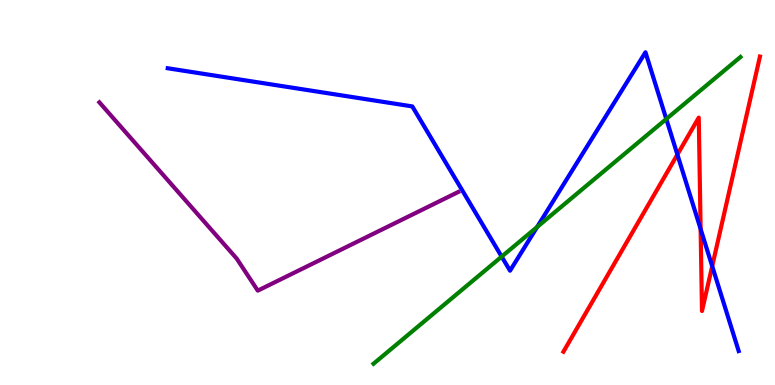[{'lines': ['blue', 'red'], 'intersections': [{'x': 8.74, 'y': 5.99}, {'x': 9.04, 'y': 4.05}, {'x': 9.19, 'y': 3.09}]}, {'lines': ['green', 'red'], 'intersections': []}, {'lines': ['purple', 'red'], 'intersections': []}, {'lines': ['blue', 'green'], 'intersections': [{'x': 6.47, 'y': 3.33}, {'x': 6.93, 'y': 4.11}, {'x': 8.6, 'y': 6.91}]}, {'lines': ['blue', 'purple'], 'intersections': []}, {'lines': ['green', 'purple'], 'intersections': []}]